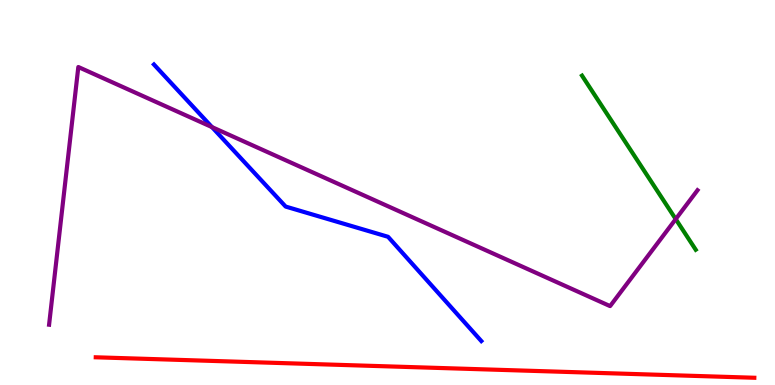[{'lines': ['blue', 'red'], 'intersections': []}, {'lines': ['green', 'red'], 'intersections': []}, {'lines': ['purple', 'red'], 'intersections': []}, {'lines': ['blue', 'green'], 'intersections': []}, {'lines': ['blue', 'purple'], 'intersections': [{'x': 2.74, 'y': 6.7}]}, {'lines': ['green', 'purple'], 'intersections': [{'x': 8.72, 'y': 4.31}]}]